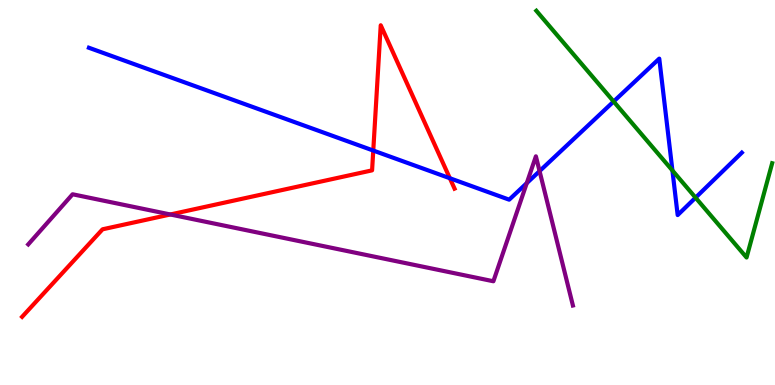[{'lines': ['blue', 'red'], 'intersections': [{'x': 4.82, 'y': 6.09}, {'x': 5.8, 'y': 5.37}]}, {'lines': ['green', 'red'], 'intersections': []}, {'lines': ['purple', 'red'], 'intersections': [{'x': 2.2, 'y': 4.43}]}, {'lines': ['blue', 'green'], 'intersections': [{'x': 7.92, 'y': 7.36}, {'x': 8.68, 'y': 5.57}, {'x': 8.98, 'y': 4.87}]}, {'lines': ['blue', 'purple'], 'intersections': [{'x': 6.8, 'y': 5.24}, {'x': 6.96, 'y': 5.56}]}, {'lines': ['green', 'purple'], 'intersections': []}]